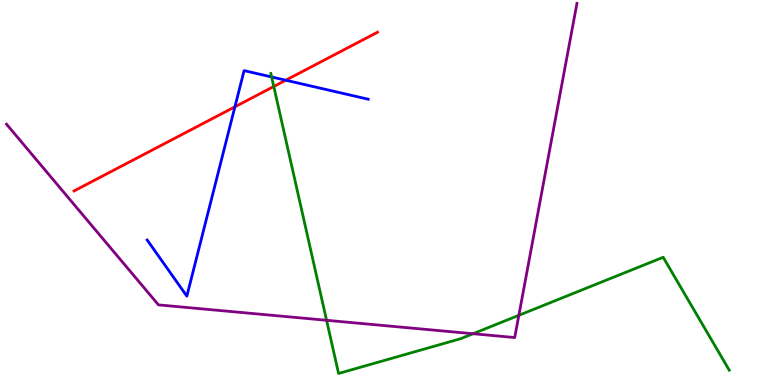[{'lines': ['blue', 'red'], 'intersections': [{'x': 3.03, 'y': 7.23}, {'x': 3.69, 'y': 7.92}]}, {'lines': ['green', 'red'], 'intersections': [{'x': 3.53, 'y': 7.75}]}, {'lines': ['purple', 'red'], 'intersections': []}, {'lines': ['blue', 'green'], 'intersections': [{'x': 3.5, 'y': 8.0}]}, {'lines': ['blue', 'purple'], 'intersections': []}, {'lines': ['green', 'purple'], 'intersections': [{'x': 4.21, 'y': 1.68}, {'x': 6.1, 'y': 1.33}, {'x': 6.69, 'y': 1.81}]}]